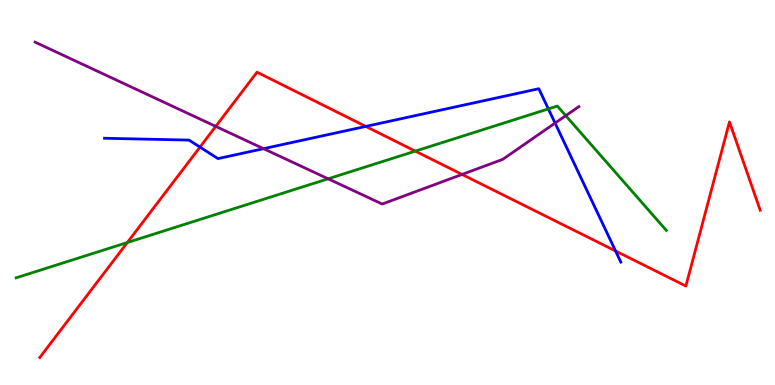[{'lines': ['blue', 'red'], 'intersections': [{'x': 2.58, 'y': 6.18}, {'x': 4.72, 'y': 6.72}, {'x': 7.94, 'y': 3.48}]}, {'lines': ['green', 'red'], 'intersections': [{'x': 1.64, 'y': 3.7}, {'x': 5.36, 'y': 6.07}]}, {'lines': ['purple', 'red'], 'intersections': [{'x': 2.78, 'y': 6.72}, {'x': 5.96, 'y': 5.47}]}, {'lines': ['blue', 'green'], 'intersections': [{'x': 7.08, 'y': 7.17}]}, {'lines': ['blue', 'purple'], 'intersections': [{'x': 3.4, 'y': 6.14}, {'x': 7.16, 'y': 6.8}]}, {'lines': ['green', 'purple'], 'intersections': [{'x': 4.23, 'y': 5.36}, {'x': 7.3, 'y': 7.0}]}]